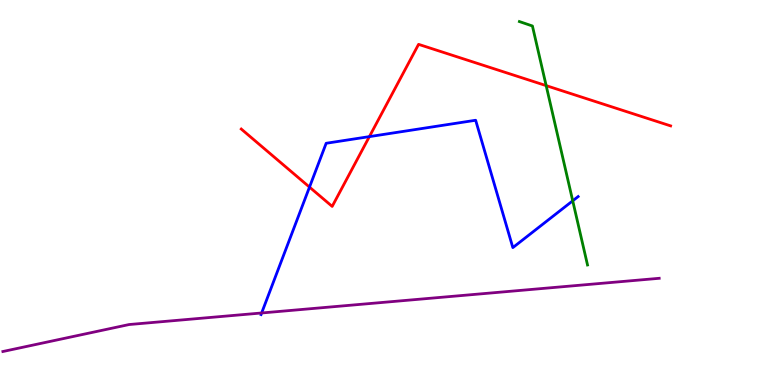[{'lines': ['blue', 'red'], 'intersections': [{'x': 3.99, 'y': 5.14}, {'x': 4.77, 'y': 6.45}]}, {'lines': ['green', 'red'], 'intersections': [{'x': 7.05, 'y': 7.78}]}, {'lines': ['purple', 'red'], 'intersections': []}, {'lines': ['blue', 'green'], 'intersections': [{'x': 7.39, 'y': 4.78}]}, {'lines': ['blue', 'purple'], 'intersections': [{'x': 3.38, 'y': 1.87}]}, {'lines': ['green', 'purple'], 'intersections': []}]